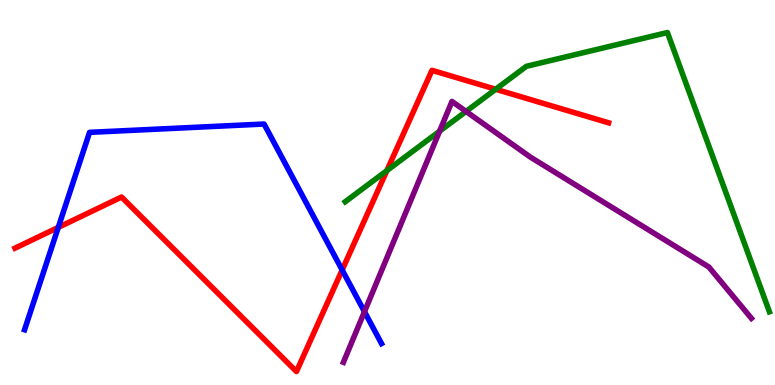[{'lines': ['blue', 'red'], 'intersections': [{'x': 0.752, 'y': 4.09}, {'x': 4.41, 'y': 2.99}]}, {'lines': ['green', 'red'], 'intersections': [{'x': 4.99, 'y': 5.57}, {'x': 6.4, 'y': 7.68}]}, {'lines': ['purple', 'red'], 'intersections': []}, {'lines': ['blue', 'green'], 'intersections': []}, {'lines': ['blue', 'purple'], 'intersections': [{'x': 4.7, 'y': 1.9}]}, {'lines': ['green', 'purple'], 'intersections': [{'x': 5.67, 'y': 6.59}, {'x': 6.01, 'y': 7.11}]}]